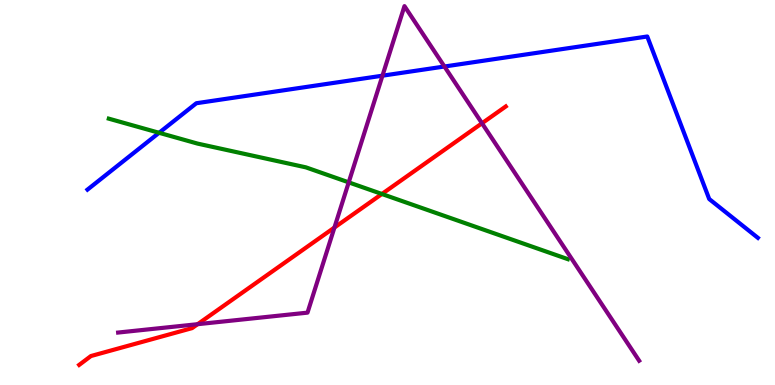[{'lines': ['blue', 'red'], 'intersections': []}, {'lines': ['green', 'red'], 'intersections': [{'x': 4.93, 'y': 4.96}]}, {'lines': ['purple', 'red'], 'intersections': [{'x': 2.55, 'y': 1.58}, {'x': 4.32, 'y': 4.09}, {'x': 6.22, 'y': 6.8}]}, {'lines': ['blue', 'green'], 'intersections': [{'x': 2.05, 'y': 6.55}]}, {'lines': ['blue', 'purple'], 'intersections': [{'x': 4.93, 'y': 8.03}, {'x': 5.73, 'y': 8.27}]}, {'lines': ['green', 'purple'], 'intersections': [{'x': 4.5, 'y': 5.26}]}]